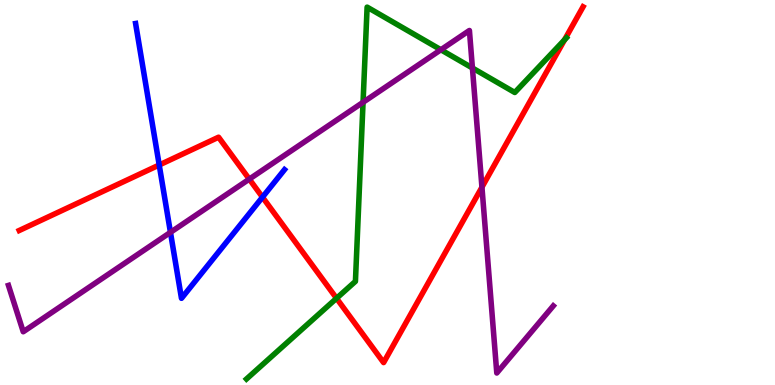[{'lines': ['blue', 'red'], 'intersections': [{'x': 2.05, 'y': 5.71}, {'x': 3.39, 'y': 4.88}]}, {'lines': ['green', 'red'], 'intersections': [{'x': 4.34, 'y': 2.25}, {'x': 7.28, 'y': 8.97}]}, {'lines': ['purple', 'red'], 'intersections': [{'x': 3.22, 'y': 5.35}, {'x': 6.22, 'y': 5.14}]}, {'lines': ['blue', 'green'], 'intersections': []}, {'lines': ['blue', 'purple'], 'intersections': [{'x': 2.2, 'y': 3.96}]}, {'lines': ['green', 'purple'], 'intersections': [{'x': 4.68, 'y': 7.34}, {'x': 5.69, 'y': 8.71}, {'x': 6.1, 'y': 8.23}]}]